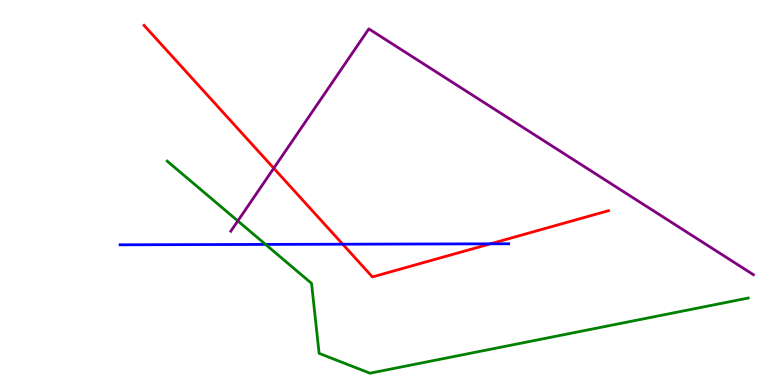[{'lines': ['blue', 'red'], 'intersections': [{'x': 4.42, 'y': 3.66}, {'x': 6.33, 'y': 3.67}]}, {'lines': ['green', 'red'], 'intersections': []}, {'lines': ['purple', 'red'], 'intersections': [{'x': 3.53, 'y': 5.63}]}, {'lines': ['blue', 'green'], 'intersections': [{'x': 3.43, 'y': 3.65}]}, {'lines': ['blue', 'purple'], 'intersections': []}, {'lines': ['green', 'purple'], 'intersections': [{'x': 3.07, 'y': 4.26}]}]